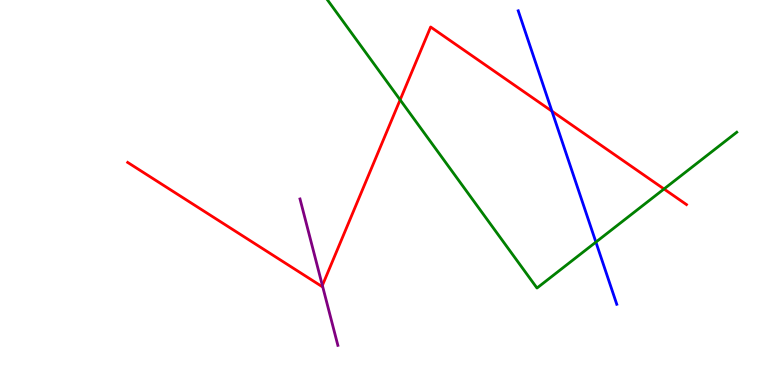[{'lines': ['blue', 'red'], 'intersections': [{'x': 7.12, 'y': 7.11}]}, {'lines': ['green', 'red'], 'intersections': [{'x': 5.16, 'y': 7.41}, {'x': 8.57, 'y': 5.09}]}, {'lines': ['purple', 'red'], 'intersections': [{'x': 4.16, 'y': 2.59}]}, {'lines': ['blue', 'green'], 'intersections': [{'x': 7.69, 'y': 3.71}]}, {'lines': ['blue', 'purple'], 'intersections': []}, {'lines': ['green', 'purple'], 'intersections': []}]